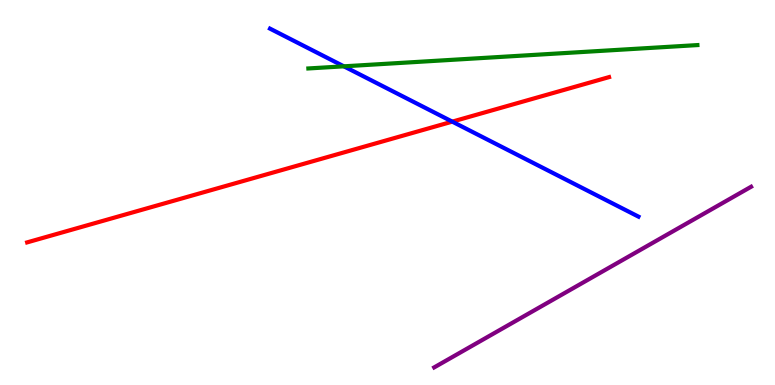[{'lines': ['blue', 'red'], 'intersections': [{'x': 5.84, 'y': 6.84}]}, {'lines': ['green', 'red'], 'intersections': []}, {'lines': ['purple', 'red'], 'intersections': []}, {'lines': ['blue', 'green'], 'intersections': [{'x': 4.44, 'y': 8.28}]}, {'lines': ['blue', 'purple'], 'intersections': []}, {'lines': ['green', 'purple'], 'intersections': []}]